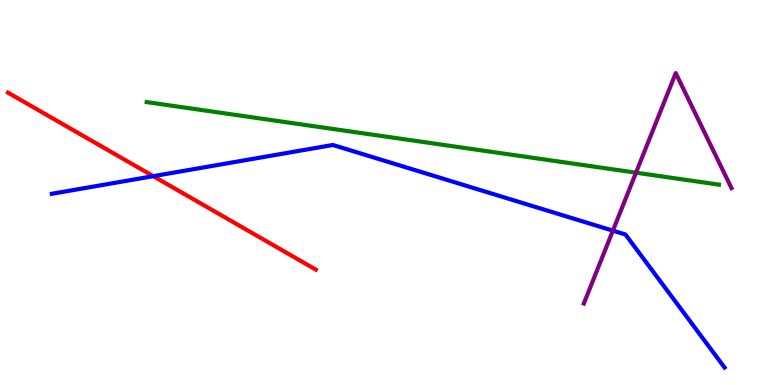[{'lines': ['blue', 'red'], 'intersections': [{'x': 1.98, 'y': 5.42}]}, {'lines': ['green', 'red'], 'intersections': []}, {'lines': ['purple', 'red'], 'intersections': []}, {'lines': ['blue', 'green'], 'intersections': []}, {'lines': ['blue', 'purple'], 'intersections': [{'x': 7.91, 'y': 4.01}]}, {'lines': ['green', 'purple'], 'intersections': [{'x': 8.21, 'y': 5.51}]}]